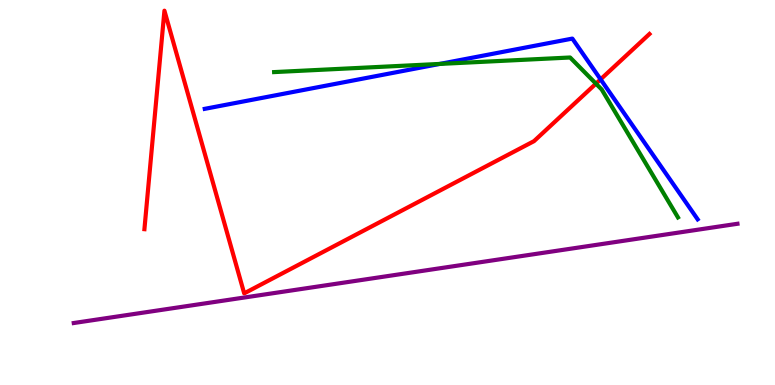[{'lines': ['blue', 'red'], 'intersections': [{'x': 7.75, 'y': 7.94}]}, {'lines': ['green', 'red'], 'intersections': [{'x': 7.69, 'y': 7.83}]}, {'lines': ['purple', 'red'], 'intersections': []}, {'lines': ['blue', 'green'], 'intersections': [{'x': 5.67, 'y': 8.34}]}, {'lines': ['blue', 'purple'], 'intersections': []}, {'lines': ['green', 'purple'], 'intersections': []}]